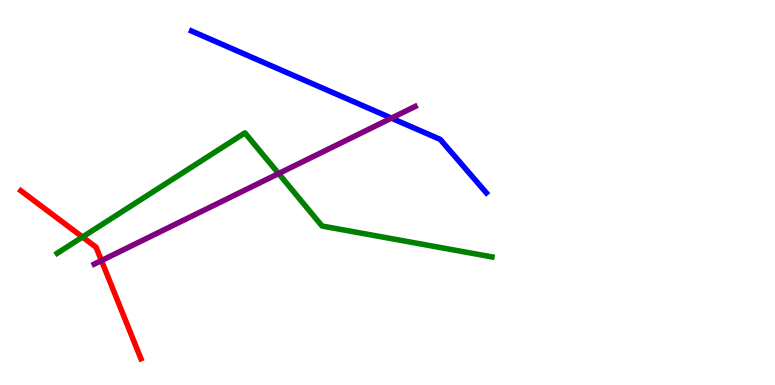[{'lines': ['blue', 'red'], 'intersections': []}, {'lines': ['green', 'red'], 'intersections': [{'x': 1.06, 'y': 3.84}]}, {'lines': ['purple', 'red'], 'intersections': [{'x': 1.31, 'y': 3.23}]}, {'lines': ['blue', 'green'], 'intersections': []}, {'lines': ['blue', 'purple'], 'intersections': [{'x': 5.05, 'y': 6.93}]}, {'lines': ['green', 'purple'], 'intersections': [{'x': 3.59, 'y': 5.49}]}]